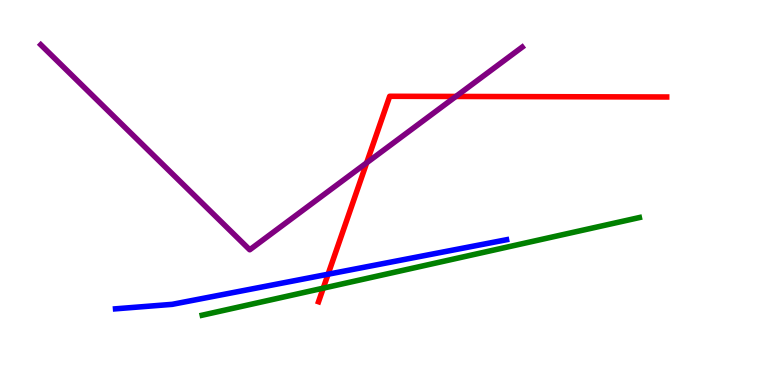[{'lines': ['blue', 'red'], 'intersections': [{'x': 4.23, 'y': 2.88}]}, {'lines': ['green', 'red'], 'intersections': [{'x': 4.17, 'y': 2.52}]}, {'lines': ['purple', 'red'], 'intersections': [{'x': 4.73, 'y': 5.77}, {'x': 5.88, 'y': 7.49}]}, {'lines': ['blue', 'green'], 'intersections': []}, {'lines': ['blue', 'purple'], 'intersections': []}, {'lines': ['green', 'purple'], 'intersections': []}]